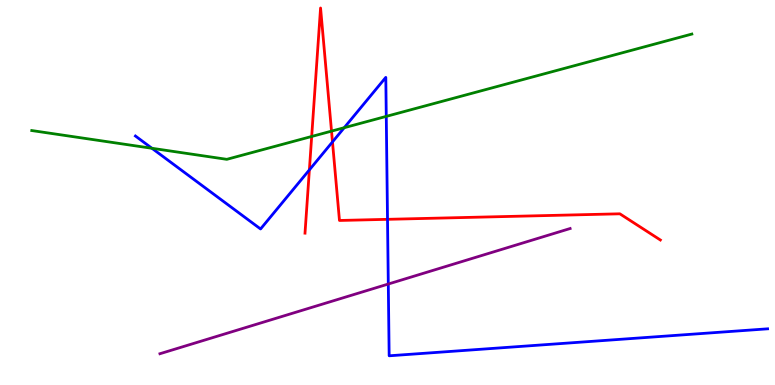[{'lines': ['blue', 'red'], 'intersections': [{'x': 3.99, 'y': 5.59}, {'x': 4.29, 'y': 6.31}, {'x': 5.0, 'y': 4.3}]}, {'lines': ['green', 'red'], 'intersections': [{'x': 4.02, 'y': 6.46}, {'x': 4.28, 'y': 6.59}]}, {'lines': ['purple', 'red'], 'intersections': []}, {'lines': ['blue', 'green'], 'intersections': [{'x': 1.96, 'y': 6.15}, {'x': 4.44, 'y': 6.68}, {'x': 4.98, 'y': 6.98}]}, {'lines': ['blue', 'purple'], 'intersections': [{'x': 5.01, 'y': 2.62}]}, {'lines': ['green', 'purple'], 'intersections': []}]